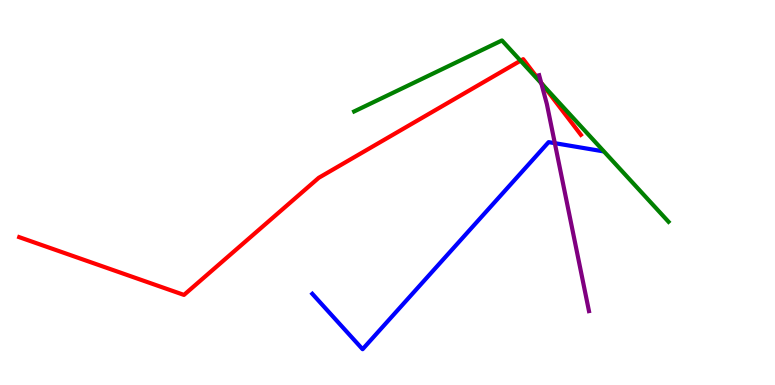[{'lines': ['blue', 'red'], 'intersections': []}, {'lines': ['green', 'red'], 'intersections': [{'x': 6.72, 'y': 8.42}, {'x': 7.01, 'y': 7.79}]}, {'lines': ['purple', 'red'], 'intersections': [{'x': 6.98, 'y': 7.85}]}, {'lines': ['blue', 'green'], 'intersections': []}, {'lines': ['blue', 'purple'], 'intersections': [{'x': 7.16, 'y': 6.28}]}, {'lines': ['green', 'purple'], 'intersections': [{'x': 6.98, 'y': 7.84}]}]